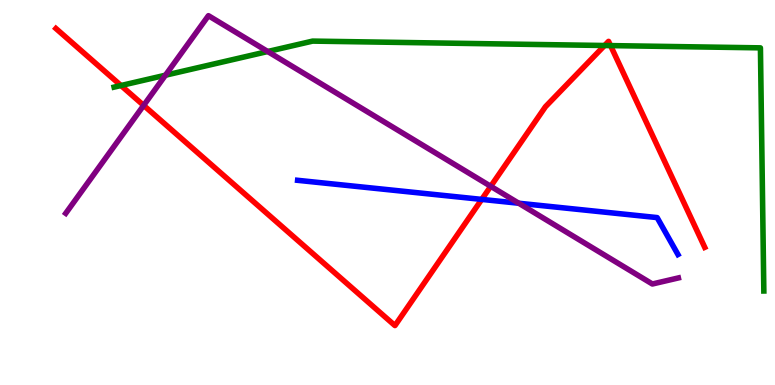[{'lines': ['blue', 'red'], 'intersections': [{'x': 6.22, 'y': 4.82}]}, {'lines': ['green', 'red'], 'intersections': [{'x': 1.56, 'y': 7.78}, {'x': 7.8, 'y': 8.82}, {'x': 7.88, 'y': 8.82}]}, {'lines': ['purple', 'red'], 'intersections': [{'x': 1.85, 'y': 7.26}, {'x': 6.33, 'y': 5.16}]}, {'lines': ['blue', 'green'], 'intersections': []}, {'lines': ['blue', 'purple'], 'intersections': [{'x': 6.69, 'y': 4.72}]}, {'lines': ['green', 'purple'], 'intersections': [{'x': 2.13, 'y': 8.05}, {'x': 3.45, 'y': 8.66}]}]